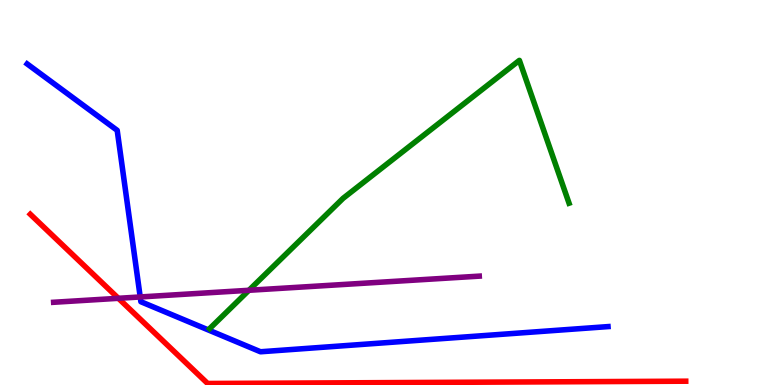[{'lines': ['blue', 'red'], 'intersections': []}, {'lines': ['green', 'red'], 'intersections': []}, {'lines': ['purple', 'red'], 'intersections': [{'x': 1.53, 'y': 2.25}]}, {'lines': ['blue', 'green'], 'intersections': []}, {'lines': ['blue', 'purple'], 'intersections': [{'x': 1.81, 'y': 2.29}]}, {'lines': ['green', 'purple'], 'intersections': [{'x': 3.21, 'y': 2.46}]}]